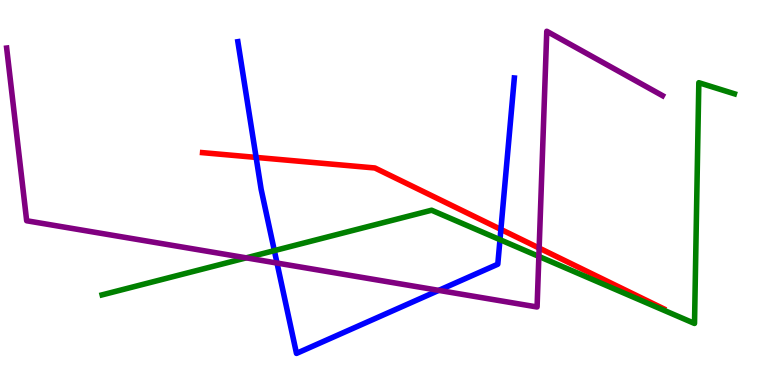[{'lines': ['blue', 'red'], 'intersections': [{'x': 3.3, 'y': 5.91}, {'x': 6.46, 'y': 4.04}]}, {'lines': ['green', 'red'], 'intersections': []}, {'lines': ['purple', 'red'], 'intersections': [{'x': 6.96, 'y': 3.56}]}, {'lines': ['blue', 'green'], 'intersections': [{'x': 3.54, 'y': 3.49}, {'x': 6.45, 'y': 3.77}]}, {'lines': ['blue', 'purple'], 'intersections': [{'x': 3.57, 'y': 3.17}, {'x': 5.66, 'y': 2.46}]}, {'lines': ['green', 'purple'], 'intersections': [{'x': 3.18, 'y': 3.3}, {'x': 6.95, 'y': 3.34}]}]